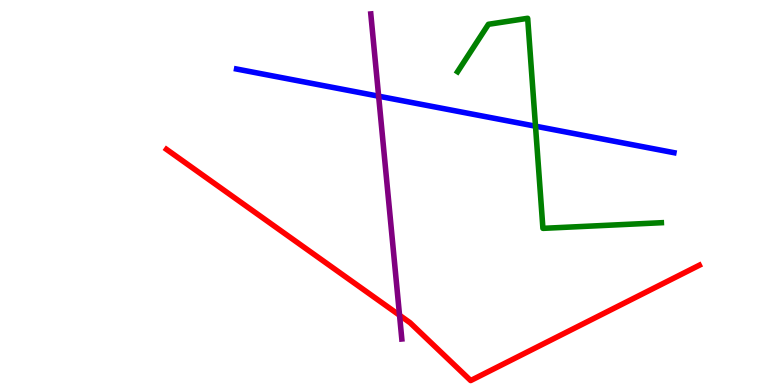[{'lines': ['blue', 'red'], 'intersections': []}, {'lines': ['green', 'red'], 'intersections': []}, {'lines': ['purple', 'red'], 'intersections': [{'x': 5.16, 'y': 1.81}]}, {'lines': ['blue', 'green'], 'intersections': [{'x': 6.91, 'y': 6.72}]}, {'lines': ['blue', 'purple'], 'intersections': [{'x': 4.89, 'y': 7.5}]}, {'lines': ['green', 'purple'], 'intersections': []}]